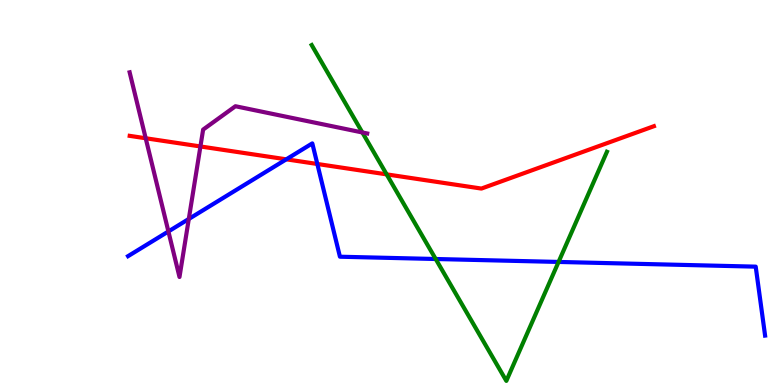[{'lines': ['blue', 'red'], 'intersections': [{'x': 3.69, 'y': 5.86}, {'x': 4.09, 'y': 5.74}]}, {'lines': ['green', 'red'], 'intersections': [{'x': 4.99, 'y': 5.47}]}, {'lines': ['purple', 'red'], 'intersections': [{'x': 1.88, 'y': 6.41}, {'x': 2.59, 'y': 6.2}]}, {'lines': ['blue', 'green'], 'intersections': [{'x': 5.62, 'y': 3.27}, {'x': 7.21, 'y': 3.2}]}, {'lines': ['blue', 'purple'], 'intersections': [{'x': 2.17, 'y': 3.99}, {'x': 2.44, 'y': 4.31}]}, {'lines': ['green', 'purple'], 'intersections': [{'x': 4.68, 'y': 6.56}]}]